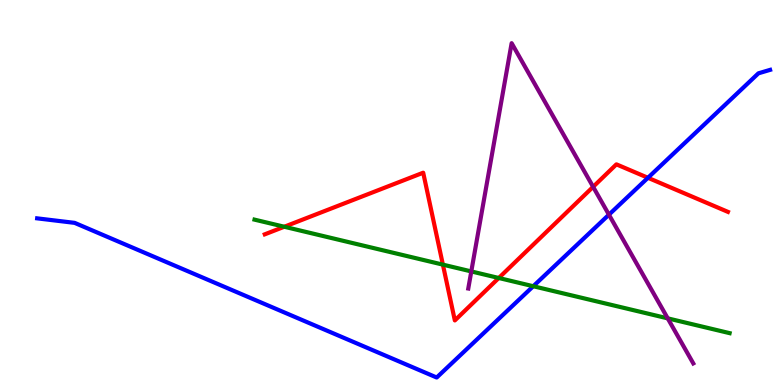[{'lines': ['blue', 'red'], 'intersections': [{'x': 8.36, 'y': 5.38}]}, {'lines': ['green', 'red'], 'intersections': [{'x': 3.67, 'y': 4.11}, {'x': 5.71, 'y': 3.13}, {'x': 6.44, 'y': 2.78}]}, {'lines': ['purple', 'red'], 'intersections': [{'x': 7.65, 'y': 5.15}]}, {'lines': ['blue', 'green'], 'intersections': [{'x': 6.88, 'y': 2.57}]}, {'lines': ['blue', 'purple'], 'intersections': [{'x': 7.86, 'y': 4.42}]}, {'lines': ['green', 'purple'], 'intersections': [{'x': 6.08, 'y': 2.95}, {'x': 8.62, 'y': 1.73}]}]